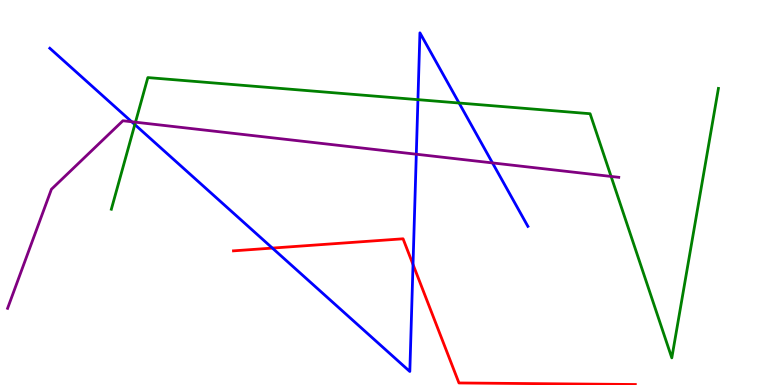[{'lines': ['blue', 'red'], 'intersections': [{'x': 3.51, 'y': 3.56}, {'x': 5.33, 'y': 3.13}]}, {'lines': ['green', 'red'], 'intersections': []}, {'lines': ['purple', 'red'], 'intersections': []}, {'lines': ['blue', 'green'], 'intersections': [{'x': 1.74, 'y': 6.76}, {'x': 5.39, 'y': 7.41}, {'x': 5.92, 'y': 7.32}]}, {'lines': ['blue', 'purple'], 'intersections': [{'x': 1.7, 'y': 6.84}, {'x': 5.37, 'y': 5.99}, {'x': 6.35, 'y': 5.77}]}, {'lines': ['green', 'purple'], 'intersections': [{'x': 1.75, 'y': 6.83}, {'x': 7.89, 'y': 5.42}]}]